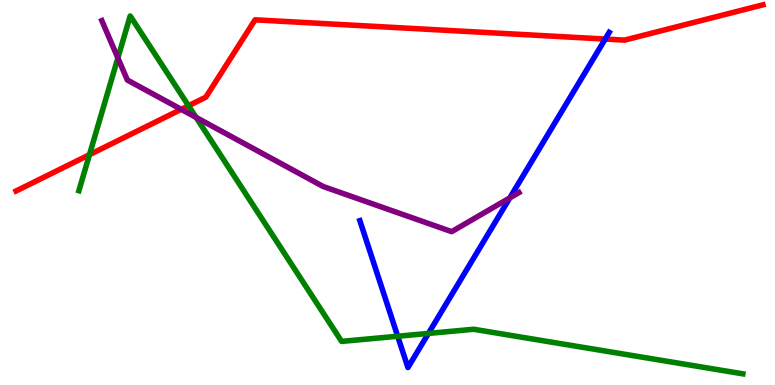[{'lines': ['blue', 'red'], 'intersections': [{'x': 7.81, 'y': 8.99}]}, {'lines': ['green', 'red'], 'intersections': [{'x': 1.15, 'y': 5.98}, {'x': 2.43, 'y': 7.25}]}, {'lines': ['purple', 'red'], 'intersections': [{'x': 2.34, 'y': 7.16}]}, {'lines': ['blue', 'green'], 'intersections': [{'x': 5.13, 'y': 1.27}, {'x': 5.53, 'y': 1.34}]}, {'lines': ['blue', 'purple'], 'intersections': [{'x': 6.58, 'y': 4.86}]}, {'lines': ['green', 'purple'], 'intersections': [{'x': 1.52, 'y': 8.49}, {'x': 2.53, 'y': 6.95}]}]